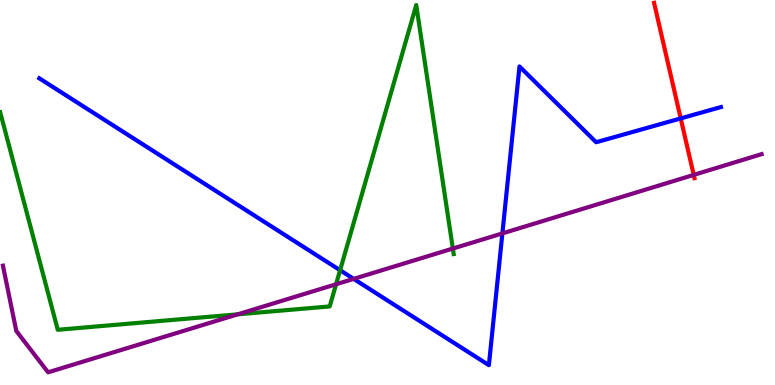[{'lines': ['blue', 'red'], 'intersections': [{'x': 8.78, 'y': 6.92}]}, {'lines': ['green', 'red'], 'intersections': []}, {'lines': ['purple', 'red'], 'intersections': [{'x': 8.95, 'y': 5.46}]}, {'lines': ['blue', 'green'], 'intersections': [{'x': 4.39, 'y': 2.98}]}, {'lines': ['blue', 'purple'], 'intersections': [{'x': 4.56, 'y': 2.76}, {'x': 6.48, 'y': 3.94}]}, {'lines': ['green', 'purple'], 'intersections': [{'x': 3.07, 'y': 1.84}, {'x': 4.34, 'y': 2.62}, {'x': 5.84, 'y': 3.54}]}]